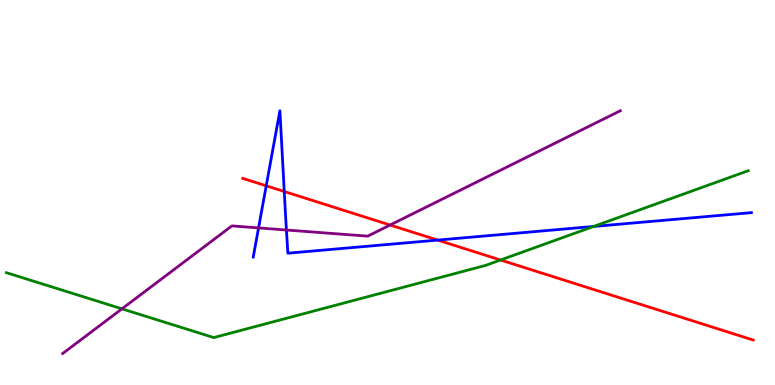[{'lines': ['blue', 'red'], 'intersections': [{'x': 3.44, 'y': 5.17}, {'x': 3.67, 'y': 5.03}, {'x': 5.65, 'y': 3.76}]}, {'lines': ['green', 'red'], 'intersections': [{'x': 6.46, 'y': 3.25}]}, {'lines': ['purple', 'red'], 'intersections': [{'x': 5.03, 'y': 4.16}]}, {'lines': ['blue', 'green'], 'intersections': [{'x': 7.66, 'y': 4.12}]}, {'lines': ['blue', 'purple'], 'intersections': [{'x': 3.34, 'y': 4.08}, {'x': 3.7, 'y': 4.03}]}, {'lines': ['green', 'purple'], 'intersections': [{'x': 1.57, 'y': 1.98}]}]